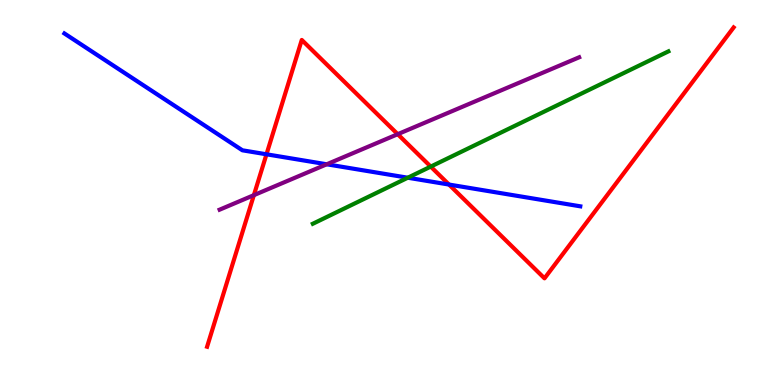[{'lines': ['blue', 'red'], 'intersections': [{'x': 3.44, 'y': 5.99}, {'x': 5.79, 'y': 5.21}]}, {'lines': ['green', 'red'], 'intersections': [{'x': 5.56, 'y': 5.67}]}, {'lines': ['purple', 'red'], 'intersections': [{'x': 3.28, 'y': 4.93}, {'x': 5.13, 'y': 6.51}]}, {'lines': ['blue', 'green'], 'intersections': [{'x': 5.26, 'y': 5.38}]}, {'lines': ['blue', 'purple'], 'intersections': [{'x': 4.22, 'y': 5.73}]}, {'lines': ['green', 'purple'], 'intersections': []}]